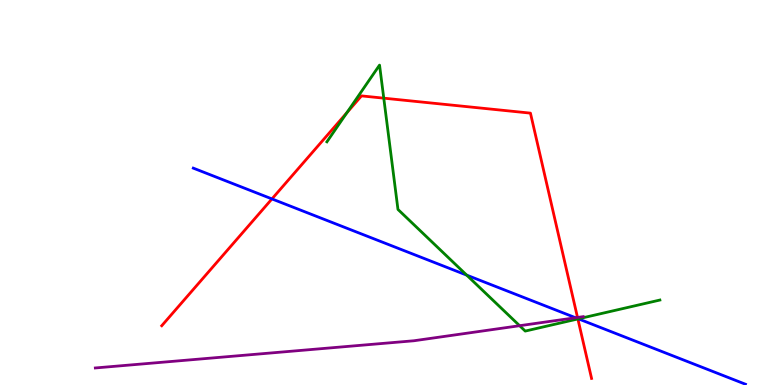[{'lines': ['blue', 'red'], 'intersections': [{'x': 3.51, 'y': 4.83}, {'x': 7.46, 'y': 1.72}]}, {'lines': ['green', 'red'], 'intersections': [{'x': 4.48, 'y': 7.08}, {'x': 4.95, 'y': 7.45}, {'x': 7.46, 'y': 1.72}]}, {'lines': ['purple', 'red'], 'intersections': [{'x': 7.45, 'y': 1.75}]}, {'lines': ['blue', 'green'], 'intersections': [{'x': 6.02, 'y': 2.85}, {'x': 7.46, 'y': 1.72}]}, {'lines': ['blue', 'purple'], 'intersections': [{'x': 7.43, 'y': 1.75}]}, {'lines': ['green', 'purple'], 'intersections': [{'x': 6.7, 'y': 1.54}]}]